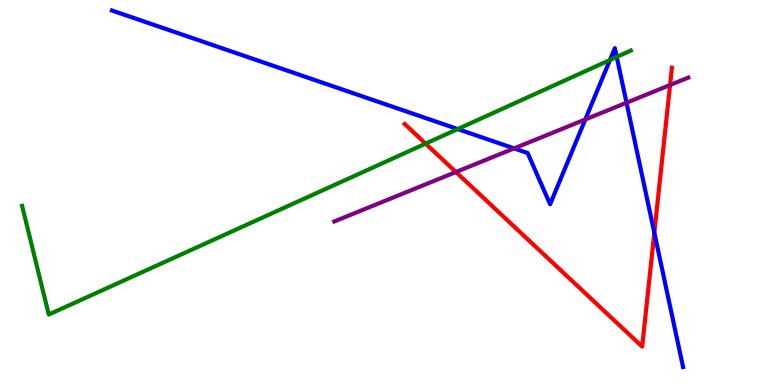[{'lines': ['blue', 'red'], 'intersections': [{'x': 8.44, 'y': 3.96}]}, {'lines': ['green', 'red'], 'intersections': [{'x': 5.49, 'y': 6.27}]}, {'lines': ['purple', 'red'], 'intersections': [{'x': 5.88, 'y': 5.53}, {'x': 8.65, 'y': 7.79}]}, {'lines': ['blue', 'green'], 'intersections': [{'x': 5.91, 'y': 6.65}, {'x': 7.87, 'y': 8.44}, {'x': 7.96, 'y': 8.52}]}, {'lines': ['blue', 'purple'], 'intersections': [{'x': 6.63, 'y': 6.15}, {'x': 7.55, 'y': 6.9}, {'x': 8.08, 'y': 7.33}]}, {'lines': ['green', 'purple'], 'intersections': []}]